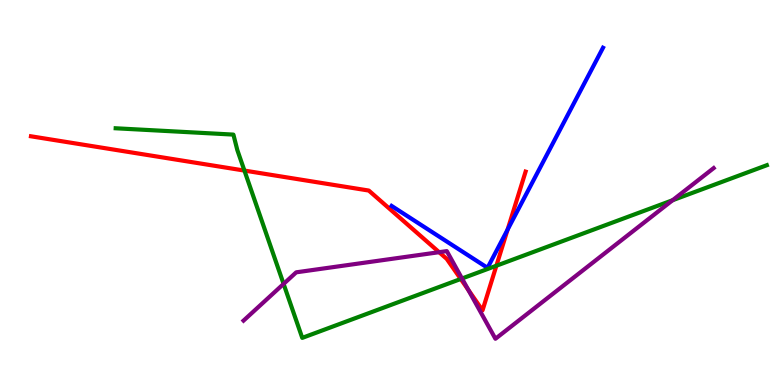[{'lines': ['blue', 'red'], 'intersections': [{'x': 6.55, 'y': 4.04}]}, {'lines': ['green', 'red'], 'intersections': [{'x': 3.15, 'y': 5.57}, {'x': 5.94, 'y': 2.75}, {'x': 6.4, 'y': 3.1}]}, {'lines': ['purple', 'red'], 'intersections': [{'x': 5.67, 'y': 3.45}, {'x': 6.04, 'y': 2.47}]}, {'lines': ['blue', 'green'], 'intersections': []}, {'lines': ['blue', 'purple'], 'intersections': []}, {'lines': ['green', 'purple'], 'intersections': [{'x': 3.66, 'y': 2.63}, {'x': 5.96, 'y': 2.77}, {'x': 8.68, 'y': 4.8}]}]